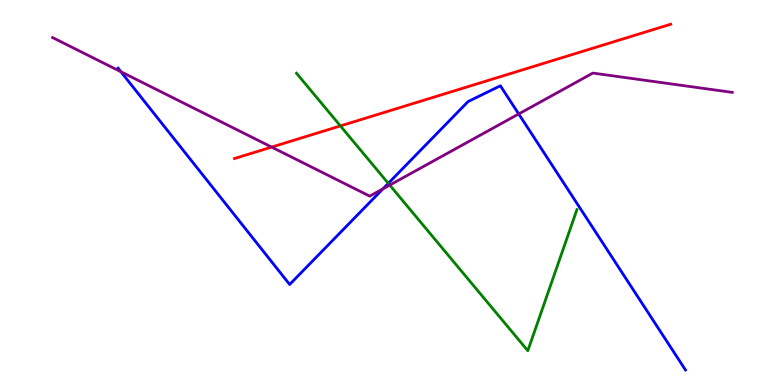[{'lines': ['blue', 'red'], 'intersections': []}, {'lines': ['green', 'red'], 'intersections': [{'x': 4.39, 'y': 6.73}]}, {'lines': ['purple', 'red'], 'intersections': [{'x': 3.51, 'y': 6.18}]}, {'lines': ['blue', 'green'], 'intersections': [{'x': 5.01, 'y': 5.24}]}, {'lines': ['blue', 'purple'], 'intersections': [{'x': 1.56, 'y': 8.14}, {'x': 4.94, 'y': 5.09}, {'x': 6.69, 'y': 7.04}]}, {'lines': ['green', 'purple'], 'intersections': [{'x': 5.03, 'y': 5.19}]}]